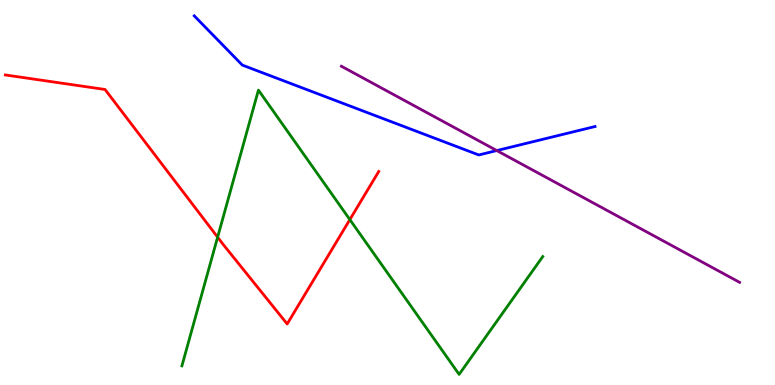[{'lines': ['blue', 'red'], 'intersections': []}, {'lines': ['green', 'red'], 'intersections': [{'x': 2.81, 'y': 3.84}, {'x': 4.51, 'y': 4.3}]}, {'lines': ['purple', 'red'], 'intersections': []}, {'lines': ['blue', 'green'], 'intersections': []}, {'lines': ['blue', 'purple'], 'intersections': [{'x': 6.41, 'y': 6.09}]}, {'lines': ['green', 'purple'], 'intersections': []}]